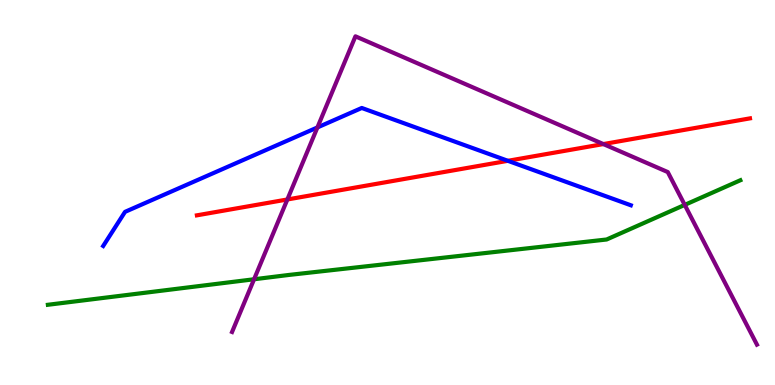[{'lines': ['blue', 'red'], 'intersections': [{'x': 6.55, 'y': 5.82}]}, {'lines': ['green', 'red'], 'intersections': []}, {'lines': ['purple', 'red'], 'intersections': [{'x': 3.71, 'y': 4.82}, {'x': 7.79, 'y': 6.26}]}, {'lines': ['blue', 'green'], 'intersections': []}, {'lines': ['blue', 'purple'], 'intersections': [{'x': 4.1, 'y': 6.69}]}, {'lines': ['green', 'purple'], 'intersections': [{'x': 3.28, 'y': 2.75}, {'x': 8.84, 'y': 4.68}]}]